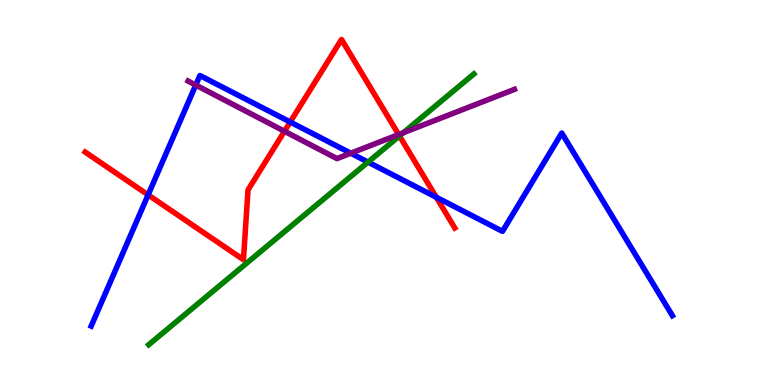[{'lines': ['blue', 'red'], 'intersections': [{'x': 1.91, 'y': 4.94}, {'x': 3.74, 'y': 6.83}, {'x': 5.63, 'y': 4.88}]}, {'lines': ['green', 'red'], 'intersections': [{'x': 5.15, 'y': 6.47}]}, {'lines': ['purple', 'red'], 'intersections': [{'x': 3.67, 'y': 6.59}, {'x': 5.14, 'y': 6.51}]}, {'lines': ['blue', 'green'], 'intersections': [{'x': 4.75, 'y': 5.79}]}, {'lines': ['blue', 'purple'], 'intersections': [{'x': 2.53, 'y': 7.79}, {'x': 4.53, 'y': 6.02}]}, {'lines': ['green', 'purple'], 'intersections': [{'x': 5.2, 'y': 6.55}]}]